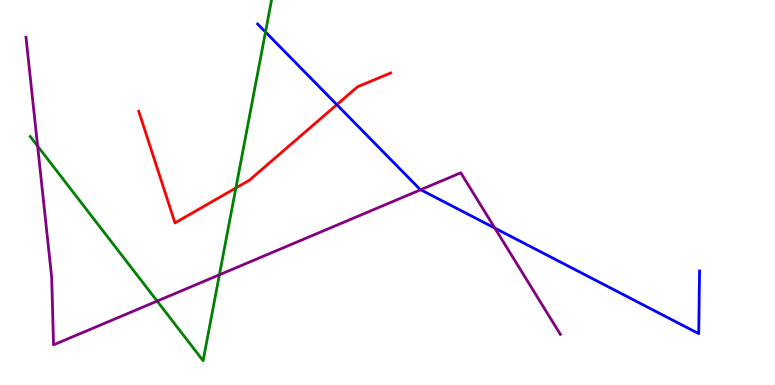[{'lines': ['blue', 'red'], 'intersections': [{'x': 4.35, 'y': 7.28}]}, {'lines': ['green', 'red'], 'intersections': [{'x': 3.04, 'y': 5.12}]}, {'lines': ['purple', 'red'], 'intersections': []}, {'lines': ['blue', 'green'], 'intersections': [{'x': 3.43, 'y': 9.17}]}, {'lines': ['blue', 'purple'], 'intersections': [{'x': 5.43, 'y': 5.07}, {'x': 6.39, 'y': 4.08}]}, {'lines': ['green', 'purple'], 'intersections': [{'x': 0.485, 'y': 6.21}, {'x': 2.03, 'y': 2.18}, {'x': 2.83, 'y': 2.86}]}]